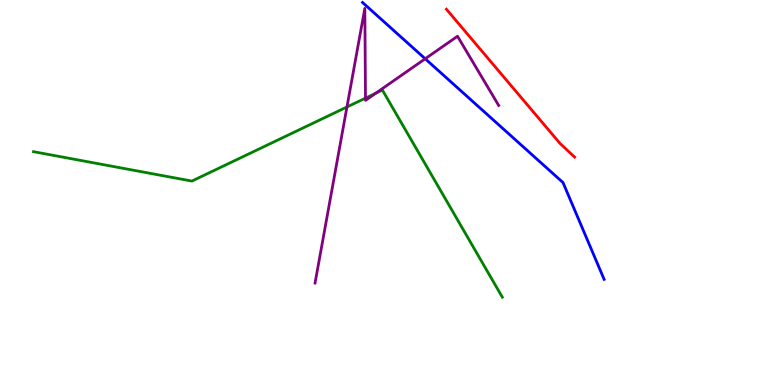[{'lines': ['blue', 'red'], 'intersections': []}, {'lines': ['green', 'red'], 'intersections': []}, {'lines': ['purple', 'red'], 'intersections': []}, {'lines': ['blue', 'green'], 'intersections': []}, {'lines': ['blue', 'purple'], 'intersections': [{'x': 5.49, 'y': 8.47}]}, {'lines': ['green', 'purple'], 'intersections': [{'x': 4.48, 'y': 7.22}, {'x': 4.72, 'y': 7.45}, {'x': 4.85, 'y': 7.58}]}]